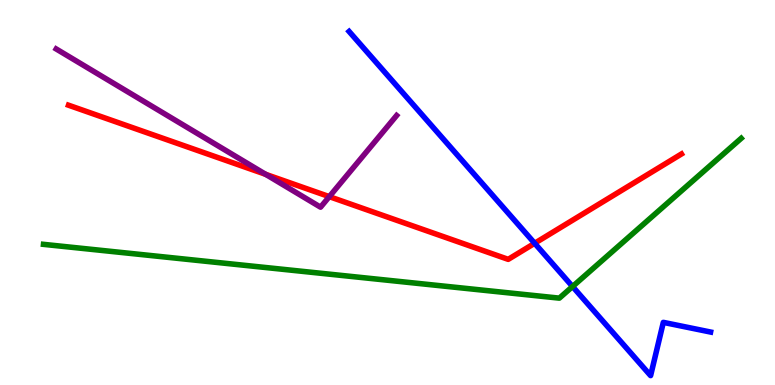[{'lines': ['blue', 'red'], 'intersections': [{'x': 6.9, 'y': 3.68}]}, {'lines': ['green', 'red'], 'intersections': []}, {'lines': ['purple', 'red'], 'intersections': [{'x': 3.43, 'y': 5.47}, {'x': 4.25, 'y': 4.89}]}, {'lines': ['blue', 'green'], 'intersections': [{'x': 7.39, 'y': 2.56}]}, {'lines': ['blue', 'purple'], 'intersections': []}, {'lines': ['green', 'purple'], 'intersections': []}]